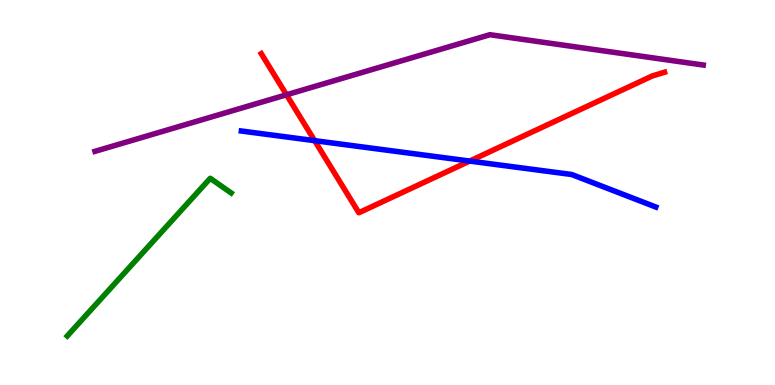[{'lines': ['blue', 'red'], 'intersections': [{'x': 4.06, 'y': 6.35}, {'x': 6.06, 'y': 5.82}]}, {'lines': ['green', 'red'], 'intersections': []}, {'lines': ['purple', 'red'], 'intersections': [{'x': 3.7, 'y': 7.54}]}, {'lines': ['blue', 'green'], 'intersections': []}, {'lines': ['blue', 'purple'], 'intersections': []}, {'lines': ['green', 'purple'], 'intersections': []}]